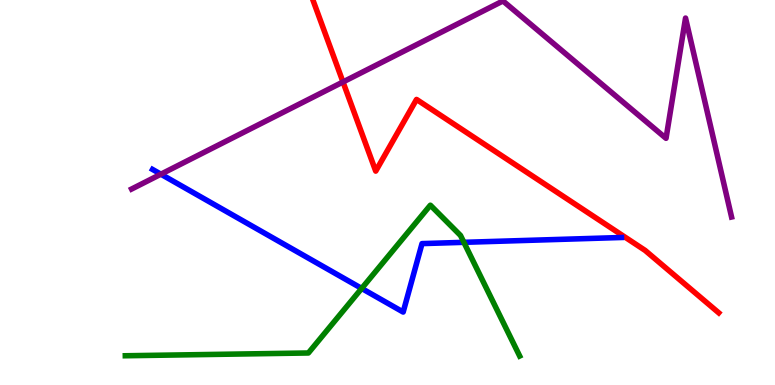[{'lines': ['blue', 'red'], 'intersections': []}, {'lines': ['green', 'red'], 'intersections': []}, {'lines': ['purple', 'red'], 'intersections': [{'x': 4.43, 'y': 7.87}]}, {'lines': ['blue', 'green'], 'intersections': [{'x': 4.67, 'y': 2.51}, {'x': 5.99, 'y': 3.71}]}, {'lines': ['blue', 'purple'], 'intersections': [{'x': 2.08, 'y': 5.48}]}, {'lines': ['green', 'purple'], 'intersections': []}]